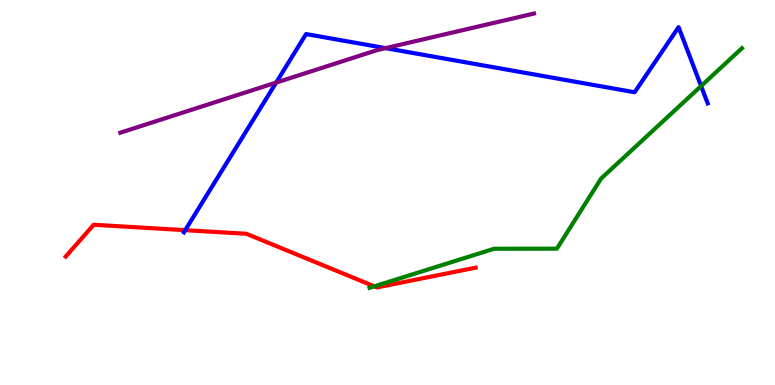[{'lines': ['blue', 'red'], 'intersections': [{'x': 2.39, 'y': 4.02}]}, {'lines': ['green', 'red'], 'intersections': [{'x': 4.83, 'y': 2.56}]}, {'lines': ['purple', 'red'], 'intersections': []}, {'lines': ['blue', 'green'], 'intersections': [{'x': 9.05, 'y': 7.77}]}, {'lines': ['blue', 'purple'], 'intersections': [{'x': 3.56, 'y': 7.86}, {'x': 4.97, 'y': 8.75}]}, {'lines': ['green', 'purple'], 'intersections': []}]